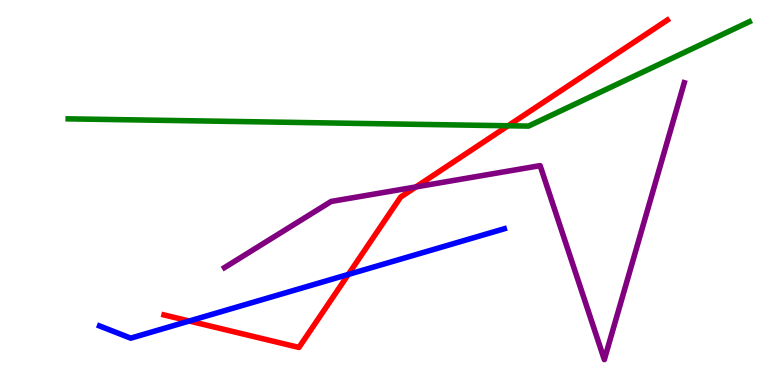[{'lines': ['blue', 'red'], 'intersections': [{'x': 2.44, 'y': 1.66}, {'x': 4.49, 'y': 2.87}]}, {'lines': ['green', 'red'], 'intersections': [{'x': 6.56, 'y': 6.73}]}, {'lines': ['purple', 'red'], 'intersections': [{'x': 5.37, 'y': 5.14}]}, {'lines': ['blue', 'green'], 'intersections': []}, {'lines': ['blue', 'purple'], 'intersections': []}, {'lines': ['green', 'purple'], 'intersections': []}]